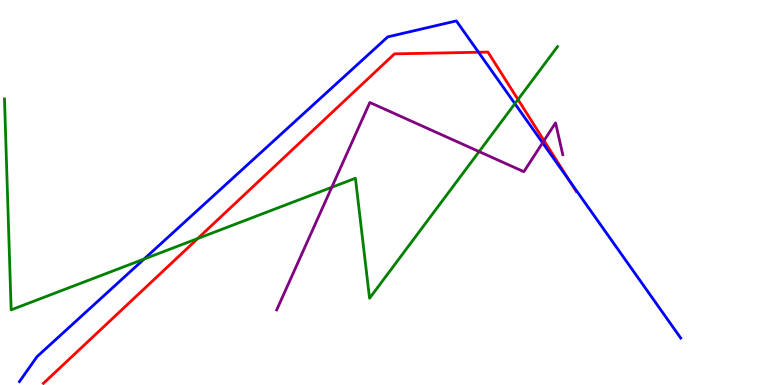[{'lines': ['blue', 'red'], 'intersections': [{'x': 6.17, 'y': 8.64}, {'x': 7.35, 'y': 5.29}]}, {'lines': ['green', 'red'], 'intersections': [{'x': 2.55, 'y': 3.8}, {'x': 6.68, 'y': 7.41}]}, {'lines': ['purple', 'red'], 'intersections': [{'x': 7.02, 'y': 6.35}]}, {'lines': ['blue', 'green'], 'intersections': [{'x': 1.86, 'y': 3.27}, {'x': 6.64, 'y': 7.31}]}, {'lines': ['blue', 'purple'], 'intersections': [{'x': 7.0, 'y': 6.29}]}, {'lines': ['green', 'purple'], 'intersections': [{'x': 4.28, 'y': 5.13}, {'x': 6.18, 'y': 6.06}]}]